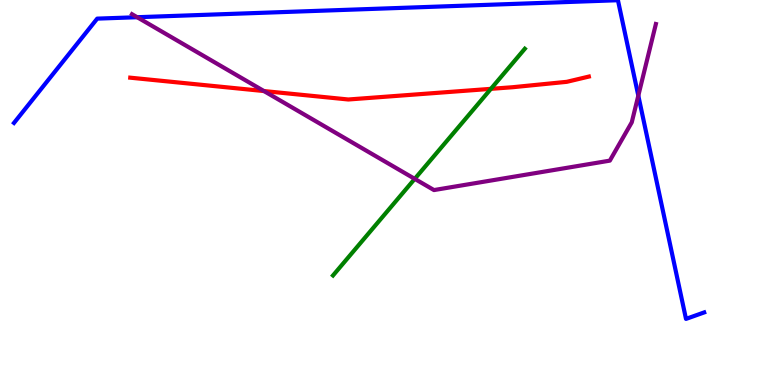[{'lines': ['blue', 'red'], 'intersections': []}, {'lines': ['green', 'red'], 'intersections': [{'x': 6.33, 'y': 7.69}]}, {'lines': ['purple', 'red'], 'intersections': [{'x': 3.41, 'y': 7.63}]}, {'lines': ['blue', 'green'], 'intersections': []}, {'lines': ['blue', 'purple'], 'intersections': [{'x': 1.77, 'y': 9.55}, {'x': 8.24, 'y': 7.52}]}, {'lines': ['green', 'purple'], 'intersections': [{'x': 5.35, 'y': 5.35}]}]